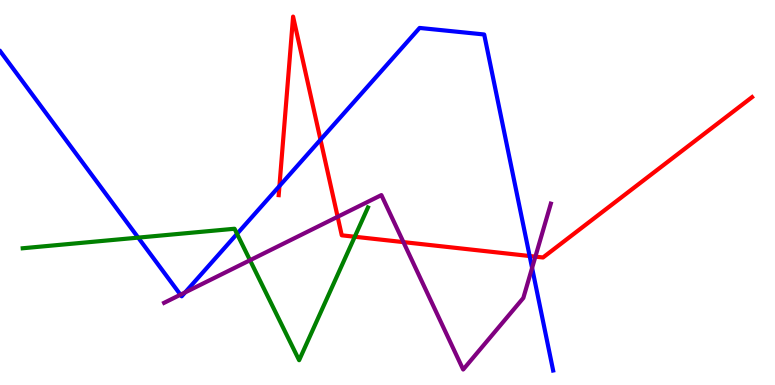[{'lines': ['blue', 'red'], 'intersections': [{'x': 3.61, 'y': 5.17}, {'x': 4.14, 'y': 6.37}, {'x': 6.83, 'y': 3.35}]}, {'lines': ['green', 'red'], 'intersections': [{'x': 4.58, 'y': 3.85}]}, {'lines': ['purple', 'red'], 'intersections': [{'x': 4.36, 'y': 4.37}, {'x': 5.21, 'y': 3.71}, {'x': 6.91, 'y': 3.33}]}, {'lines': ['blue', 'green'], 'intersections': [{'x': 1.78, 'y': 3.83}, {'x': 3.06, 'y': 3.93}]}, {'lines': ['blue', 'purple'], 'intersections': [{'x': 2.33, 'y': 2.35}, {'x': 2.39, 'y': 2.41}, {'x': 6.87, 'y': 3.04}]}, {'lines': ['green', 'purple'], 'intersections': [{'x': 3.23, 'y': 3.24}]}]